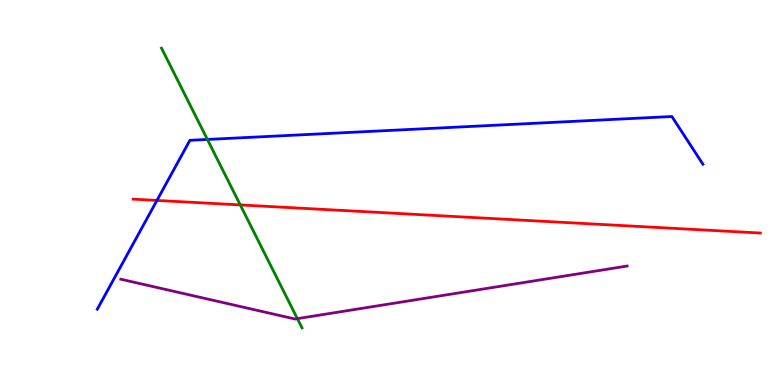[{'lines': ['blue', 'red'], 'intersections': [{'x': 2.03, 'y': 4.79}]}, {'lines': ['green', 'red'], 'intersections': [{'x': 3.1, 'y': 4.68}]}, {'lines': ['purple', 'red'], 'intersections': []}, {'lines': ['blue', 'green'], 'intersections': [{'x': 2.68, 'y': 6.38}]}, {'lines': ['blue', 'purple'], 'intersections': []}, {'lines': ['green', 'purple'], 'intersections': [{'x': 3.84, 'y': 1.72}]}]